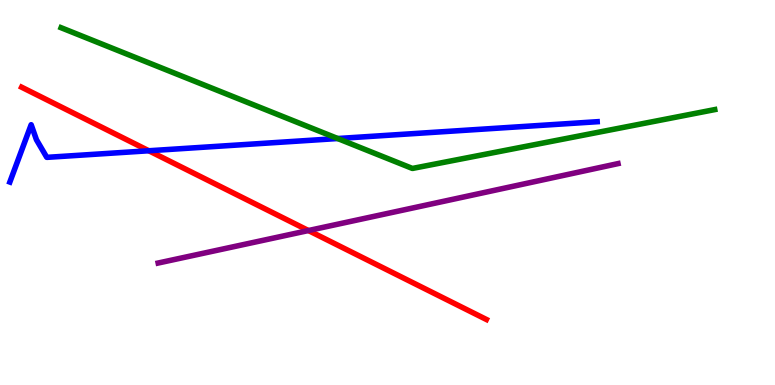[{'lines': ['blue', 'red'], 'intersections': [{'x': 1.92, 'y': 6.08}]}, {'lines': ['green', 'red'], 'intersections': []}, {'lines': ['purple', 'red'], 'intersections': [{'x': 3.98, 'y': 4.01}]}, {'lines': ['blue', 'green'], 'intersections': [{'x': 4.36, 'y': 6.4}]}, {'lines': ['blue', 'purple'], 'intersections': []}, {'lines': ['green', 'purple'], 'intersections': []}]